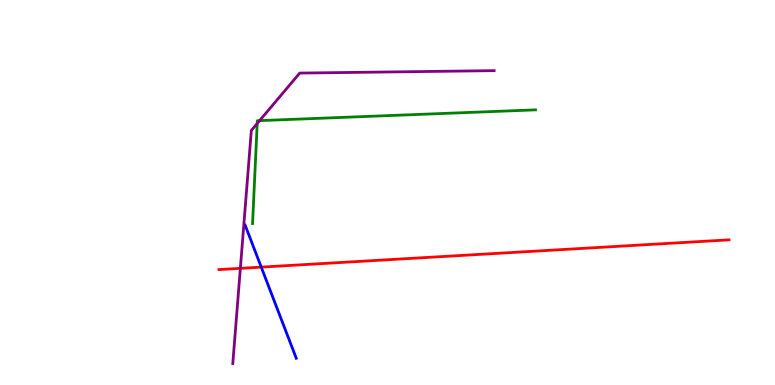[{'lines': ['blue', 'red'], 'intersections': [{'x': 3.37, 'y': 3.06}]}, {'lines': ['green', 'red'], 'intersections': []}, {'lines': ['purple', 'red'], 'intersections': [{'x': 3.1, 'y': 3.03}]}, {'lines': ['blue', 'green'], 'intersections': []}, {'lines': ['blue', 'purple'], 'intersections': []}, {'lines': ['green', 'purple'], 'intersections': [{'x': 3.32, 'y': 6.79}, {'x': 3.35, 'y': 6.87}]}]